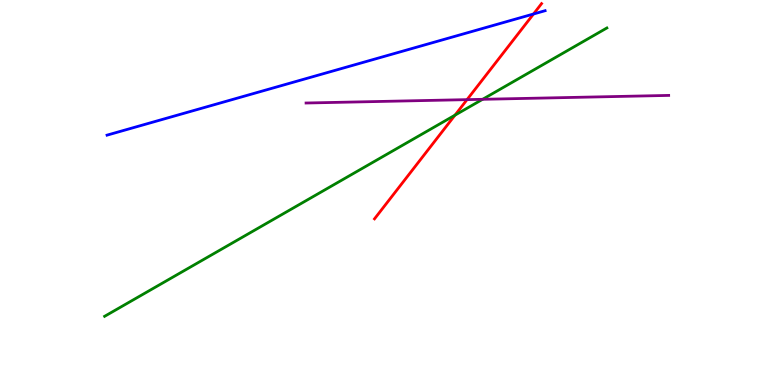[{'lines': ['blue', 'red'], 'intersections': [{'x': 6.88, 'y': 9.64}]}, {'lines': ['green', 'red'], 'intersections': [{'x': 5.87, 'y': 7.01}]}, {'lines': ['purple', 'red'], 'intersections': [{'x': 6.03, 'y': 7.41}]}, {'lines': ['blue', 'green'], 'intersections': []}, {'lines': ['blue', 'purple'], 'intersections': []}, {'lines': ['green', 'purple'], 'intersections': [{'x': 6.23, 'y': 7.42}]}]